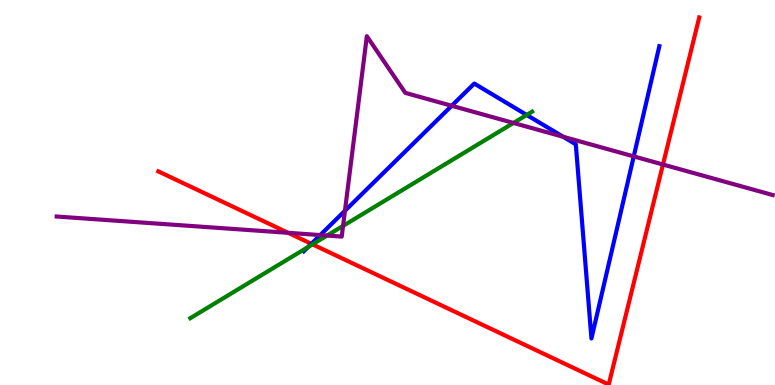[{'lines': ['blue', 'red'], 'intersections': [{'x': 4.02, 'y': 3.67}]}, {'lines': ['green', 'red'], 'intersections': [{'x': 4.03, 'y': 3.65}]}, {'lines': ['purple', 'red'], 'intersections': [{'x': 3.72, 'y': 3.95}, {'x': 8.55, 'y': 5.73}]}, {'lines': ['blue', 'green'], 'intersections': [{'x': 3.98, 'y': 3.58}, {'x': 6.8, 'y': 7.01}]}, {'lines': ['blue', 'purple'], 'intersections': [{'x': 4.13, 'y': 3.89}, {'x': 4.45, 'y': 4.53}, {'x': 5.83, 'y': 7.25}, {'x': 7.27, 'y': 6.45}, {'x': 8.18, 'y': 5.94}]}, {'lines': ['green', 'purple'], 'intersections': [{'x': 4.22, 'y': 3.88}, {'x': 4.43, 'y': 4.13}, {'x': 6.63, 'y': 6.81}]}]